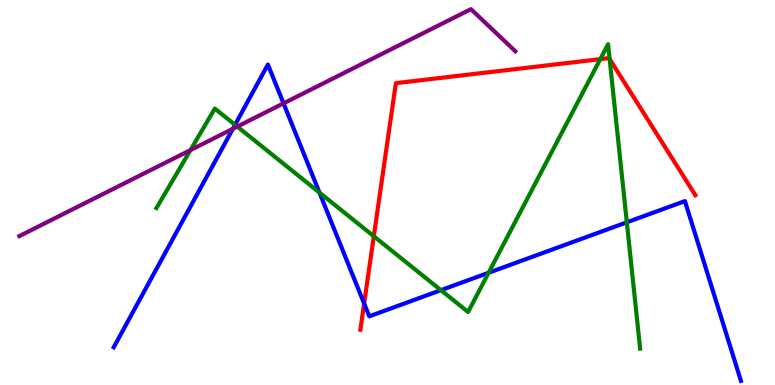[{'lines': ['blue', 'red'], 'intersections': [{'x': 4.7, 'y': 2.12}]}, {'lines': ['green', 'red'], 'intersections': [{'x': 4.82, 'y': 3.86}, {'x': 7.75, 'y': 8.46}, {'x': 7.87, 'y': 8.47}]}, {'lines': ['purple', 'red'], 'intersections': []}, {'lines': ['blue', 'green'], 'intersections': [{'x': 3.03, 'y': 6.76}, {'x': 4.12, 'y': 5.0}, {'x': 5.69, 'y': 2.46}, {'x': 6.3, 'y': 2.92}, {'x': 8.09, 'y': 4.23}]}, {'lines': ['blue', 'purple'], 'intersections': [{'x': 3.0, 'y': 6.65}, {'x': 3.66, 'y': 7.32}]}, {'lines': ['green', 'purple'], 'intersections': [{'x': 2.46, 'y': 6.1}, {'x': 3.06, 'y': 6.71}]}]